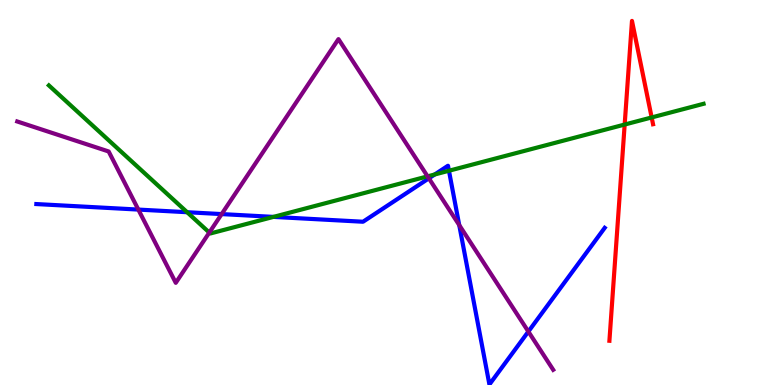[{'lines': ['blue', 'red'], 'intersections': []}, {'lines': ['green', 'red'], 'intersections': [{'x': 8.06, 'y': 6.77}, {'x': 8.41, 'y': 6.95}]}, {'lines': ['purple', 'red'], 'intersections': []}, {'lines': ['blue', 'green'], 'intersections': [{'x': 2.41, 'y': 4.49}, {'x': 3.53, 'y': 4.37}, {'x': 5.61, 'y': 5.47}, {'x': 5.79, 'y': 5.57}]}, {'lines': ['blue', 'purple'], 'intersections': [{'x': 1.79, 'y': 4.56}, {'x': 2.86, 'y': 4.44}, {'x': 5.53, 'y': 5.37}, {'x': 5.93, 'y': 4.15}, {'x': 6.82, 'y': 1.39}]}, {'lines': ['green', 'purple'], 'intersections': [{'x': 2.7, 'y': 3.96}, {'x': 5.52, 'y': 5.42}]}]